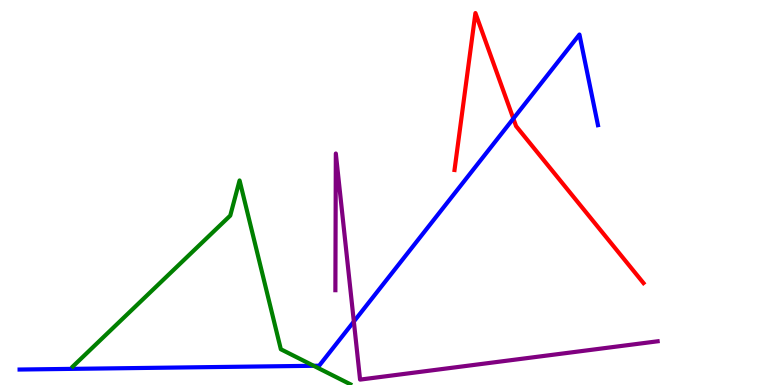[{'lines': ['blue', 'red'], 'intersections': [{'x': 6.62, 'y': 6.92}]}, {'lines': ['green', 'red'], 'intersections': []}, {'lines': ['purple', 'red'], 'intersections': []}, {'lines': ['blue', 'green'], 'intersections': [{'x': 4.05, 'y': 0.499}]}, {'lines': ['blue', 'purple'], 'intersections': [{'x': 4.57, 'y': 1.65}]}, {'lines': ['green', 'purple'], 'intersections': []}]